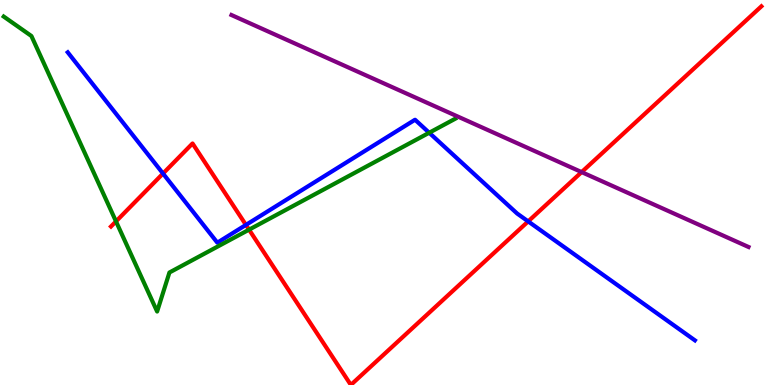[{'lines': ['blue', 'red'], 'intersections': [{'x': 2.1, 'y': 5.49}, {'x': 3.17, 'y': 4.16}, {'x': 6.82, 'y': 4.25}]}, {'lines': ['green', 'red'], 'intersections': [{'x': 1.5, 'y': 4.25}, {'x': 3.21, 'y': 4.03}]}, {'lines': ['purple', 'red'], 'intersections': [{'x': 7.5, 'y': 5.53}]}, {'lines': ['blue', 'green'], 'intersections': [{'x': 5.54, 'y': 6.55}]}, {'lines': ['blue', 'purple'], 'intersections': []}, {'lines': ['green', 'purple'], 'intersections': []}]